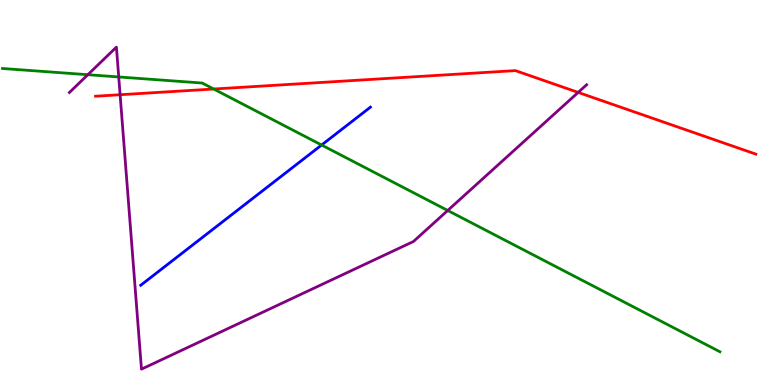[{'lines': ['blue', 'red'], 'intersections': []}, {'lines': ['green', 'red'], 'intersections': [{'x': 2.76, 'y': 7.69}]}, {'lines': ['purple', 'red'], 'intersections': [{'x': 1.55, 'y': 7.54}, {'x': 7.46, 'y': 7.6}]}, {'lines': ['blue', 'green'], 'intersections': [{'x': 4.15, 'y': 6.23}]}, {'lines': ['blue', 'purple'], 'intersections': []}, {'lines': ['green', 'purple'], 'intersections': [{'x': 1.13, 'y': 8.06}, {'x': 1.53, 'y': 8.0}, {'x': 5.78, 'y': 4.53}]}]